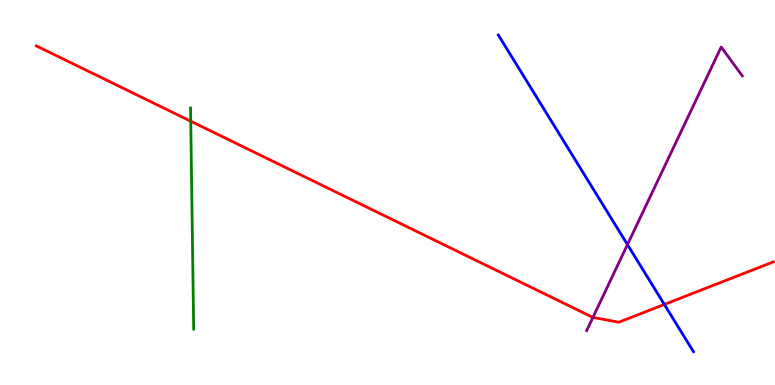[{'lines': ['blue', 'red'], 'intersections': [{'x': 8.57, 'y': 2.09}]}, {'lines': ['green', 'red'], 'intersections': [{'x': 2.46, 'y': 6.85}]}, {'lines': ['purple', 'red'], 'intersections': [{'x': 7.65, 'y': 1.76}]}, {'lines': ['blue', 'green'], 'intersections': []}, {'lines': ['blue', 'purple'], 'intersections': [{'x': 8.1, 'y': 3.65}]}, {'lines': ['green', 'purple'], 'intersections': []}]